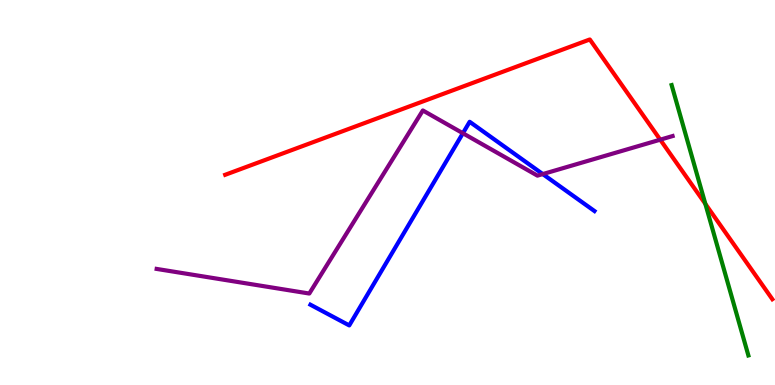[{'lines': ['blue', 'red'], 'intersections': []}, {'lines': ['green', 'red'], 'intersections': [{'x': 9.1, 'y': 4.7}]}, {'lines': ['purple', 'red'], 'intersections': [{'x': 8.52, 'y': 6.37}]}, {'lines': ['blue', 'green'], 'intersections': []}, {'lines': ['blue', 'purple'], 'intersections': [{'x': 5.97, 'y': 6.54}, {'x': 7.0, 'y': 5.48}]}, {'lines': ['green', 'purple'], 'intersections': []}]